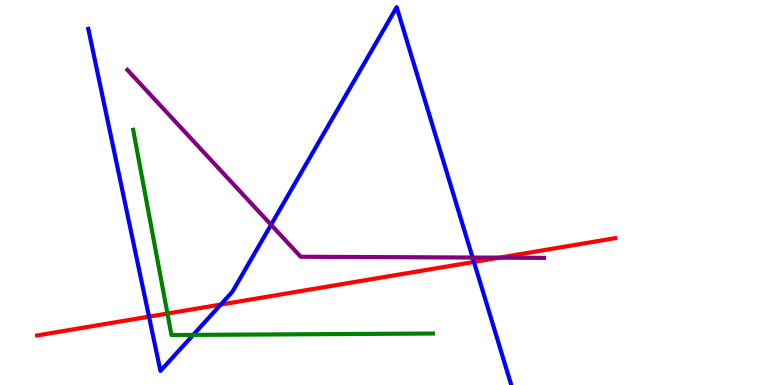[{'lines': ['blue', 'red'], 'intersections': [{'x': 1.92, 'y': 1.78}, {'x': 2.85, 'y': 2.09}, {'x': 6.12, 'y': 3.2}]}, {'lines': ['green', 'red'], 'intersections': [{'x': 2.16, 'y': 1.86}]}, {'lines': ['purple', 'red'], 'intersections': [{'x': 6.44, 'y': 3.31}]}, {'lines': ['blue', 'green'], 'intersections': [{'x': 2.49, 'y': 1.3}]}, {'lines': ['blue', 'purple'], 'intersections': [{'x': 3.5, 'y': 4.16}, {'x': 6.1, 'y': 3.31}]}, {'lines': ['green', 'purple'], 'intersections': []}]